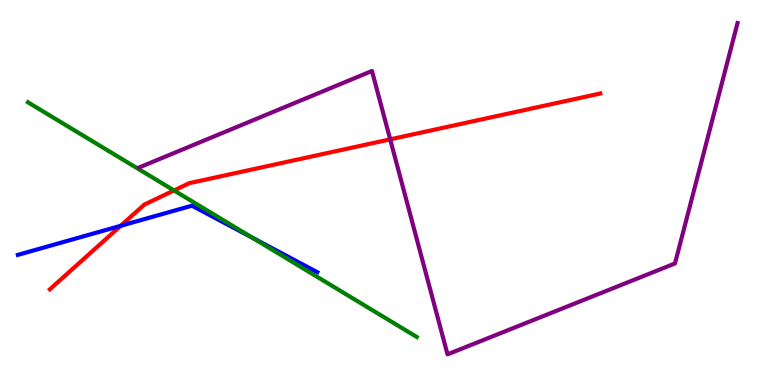[{'lines': ['blue', 'red'], 'intersections': [{'x': 1.56, 'y': 4.13}]}, {'lines': ['green', 'red'], 'intersections': [{'x': 2.25, 'y': 5.05}]}, {'lines': ['purple', 'red'], 'intersections': [{'x': 5.03, 'y': 6.38}]}, {'lines': ['blue', 'green'], 'intersections': [{'x': 3.26, 'y': 3.82}]}, {'lines': ['blue', 'purple'], 'intersections': []}, {'lines': ['green', 'purple'], 'intersections': []}]